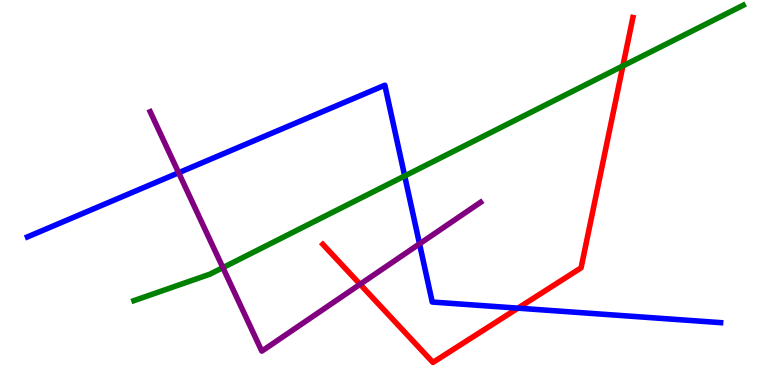[{'lines': ['blue', 'red'], 'intersections': [{'x': 6.68, 'y': 2.0}]}, {'lines': ['green', 'red'], 'intersections': [{'x': 8.04, 'y': 8.29}]}, {'lines': ['purple', 'red'], 'intersections': [{'x': 4.65, 'y': 2.62}]}, {'lines': ['blue', 'green'], 'intersections': [{'x': 5.22, 'y': 5.43}]}, {'lines': ['blue', 'purple'], 'intersections': [{'x': 2.3, 'y': 5.51}, {'x': 5.41, 'y': 3.67}]}, {'lines': ['green', 'purple'], 'intersections': [{'x': 2.88, 'y': 3.05}]}]